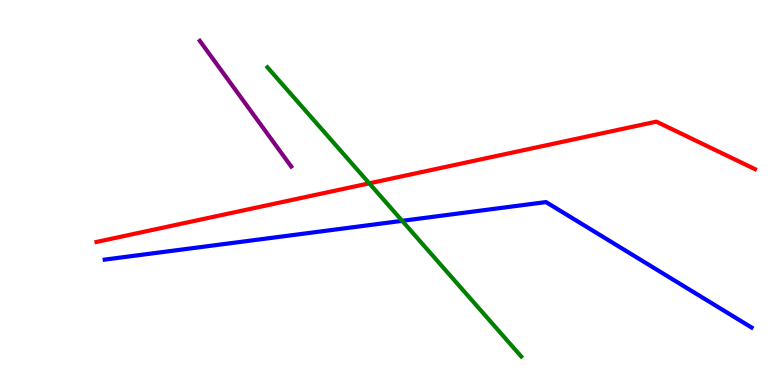[{'lines': ['blue', 'red'], 'intersections': []}, {'lines': ['green', 'red'], 'intersections': [{'x': 4.76, 'y': 5.24}]}, {'lines': ['purple', 'red'], 'intersections': []}, {'lines': ['blue', 'green'], 'intersections': [{'x': 5.19, 'y': 4.26}]}, {'lines': ['blue', 'purple'], 'intersections': []}, {'lines': ['green', 'purple'], 'intersections': []}]